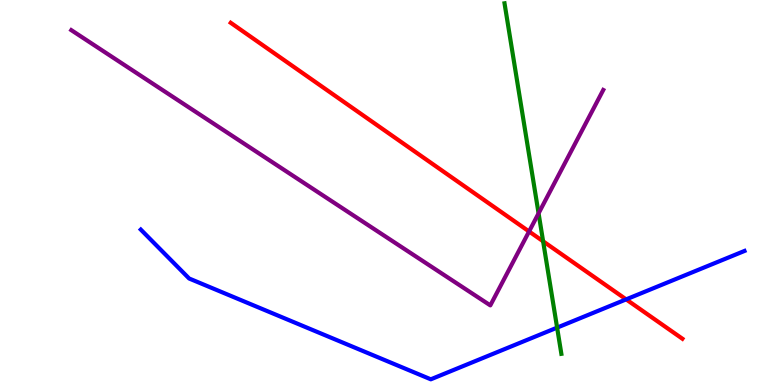[{'lines': ['blue', 'red'], 'intersections': [{'x': 8.08, 'y': 2.22}]}, {'lines': ['green', 'red'], 'intersections': [{'x': 7.01, 'y': 3.73}]}, {'lines': ['purple', 'red'], 'intersections': [{'x': 6.83, 'y': 3.99}]}, {'lines': ['blue', 'green'], 'intersections': [{'x': 7.19, 'y': 1.49}]}, {'lines': ['blue', 'purple'], 'intersections': []}, {'lines': ['green', 'purple'], 'intersections': [{'x': 6.95, 'y': 4.46}]}]